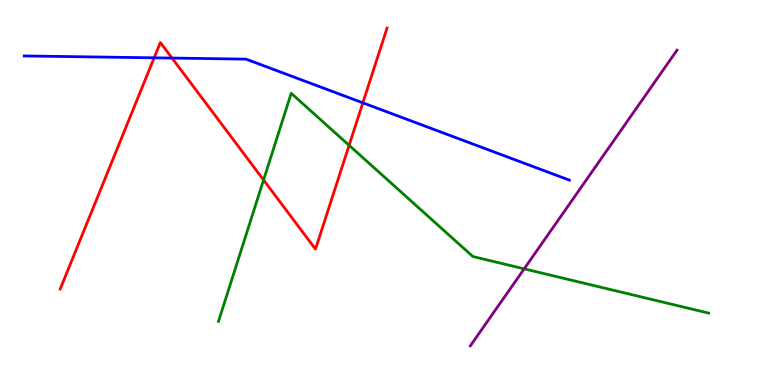[{'lines': ['blue', 'red'], 'intersections': [{'x': 1.99, 'y': 8.5}, {'x': 2.22, 'y': 8.49}, {'x': 4.68, 'y': 7.33}]}, {'lines': ['green', 'red'], 'intersections': [{'x': 3.4, 'y': 5.33}, {'x': 4.5, 'y': 6.23}]}, {'lines': ['purple', 'red'], 'intersections': []}, {'lines': ['blue', 'green'], 'intersections': []}, {'lines': ['blue', 'purple'], 'intersections': []}, {'lines': ['green', 'purple'], 'intersections': [{'x': 6.76, 'y': 3.02}]}]